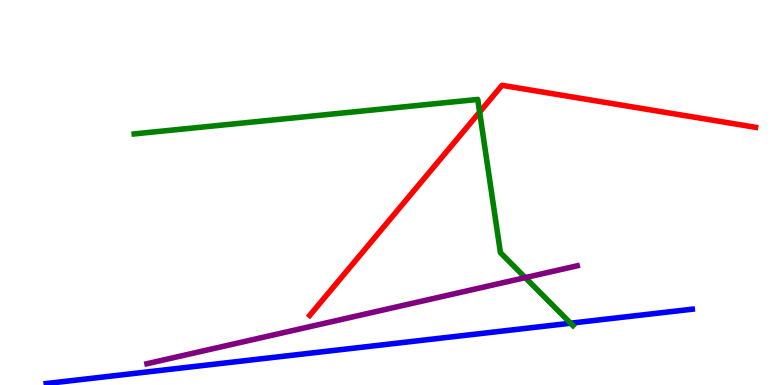[{'lines': ['blue', 'red'], 'intersections': []}, {'lines': ['green', 'red'], 'intersections': [{'x': 6.19, 'y': 7.09}]}, {'lines': ['purple', 'red'], 'intersections': []}, {'lines': ['blue', 'green'], 'intersections': [{'x': 7.36, 'y': 1.61}]}, {'lines': ['blue', 'purple'], 'intersections': []}, {'lines': ['green', 'purple'], 'intersections': [{'x': 6.78, 'y': 2.79}]}]